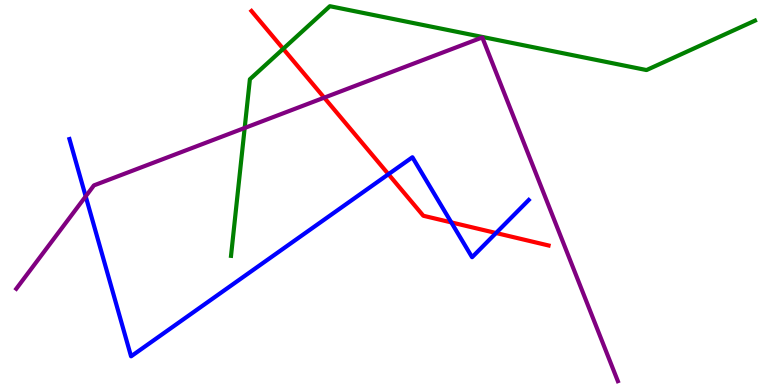[{'lines': ['blue', 'red'], 'intersections': [{'x': 5.01, 'y': 5.48}, {'x': 5.82, 'y': 4.22}, {'x': 6.4, 'y': 3.95}]}, {'lines': ['green', 'red'], 'intersections': [{'x': 3.65, 'y': 8.73}]}, {'lines': ['purple', 'red'], 'intersections': [{'x': 4.18, 'y': 7.46}]}, {'lines': ['blue', 'green'], 'intersections': []}, {'lines': ['blue', 'purple'], 'intersections': [{'x': 1.11, 'y': 4.9}]}, {'lines': ['green', 'purple'], 'intersections': [{'x': 3.16, 'y': 6.68}]}]